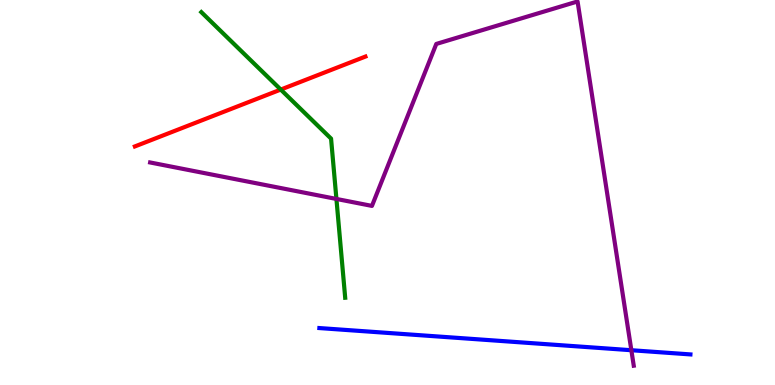[{'lines': ['blue', 'red'], 'intersections': []}, {'lines': ['green', 'red'], 'intersections': [{'x': 3.62, 'y': 7.67}]}, {'lines': ['purple', 'red'], 'intersections': []}, {'lines': ['blue', 'green'], 'intersections': []}, {'lines': ['blue', 'purple'], 'intersections': [{'x': 8.15, 'y': 0.903}]}, {'lines': ['green', 'purple'], 'intersections': [{'x': 4.34, 'y': 4.83}]}]